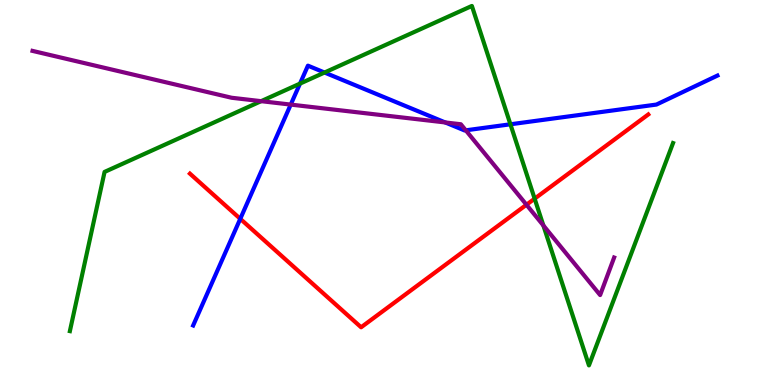[{'lines': ['blue', 'red'], 'intersections': [{'x': 3.1, 'y': 4.32}]}, {'lines': ['green', 'red'], 'intersections': [{'x': 6.9, 'y': 4.84}]}, {'lines': ['purple', 'red'], 'intersections': [{'x': 6.79, 'y': 4.68}]}, {'lines': ['blue', 'green'], 'intersections': [{'x': 3.87, 'y': 7.83}, {'x': 4.19, 'y': 8.12}, {'x': 6.59, 'y': 6.77}]}, {'lines': ['blue', 'purple'], 'intersections': [{'x': 3.75, 'y': 7.28}, {'x': 5.75, 'y': 6.82}, {'x': 6.01, 'y': 6.62}]}, {'lines': ['green', 'purple'], 'intersections': [{'x': 3.37, 'y': 7.37}, {'x': 7.01, 'y': 4.14}]}]